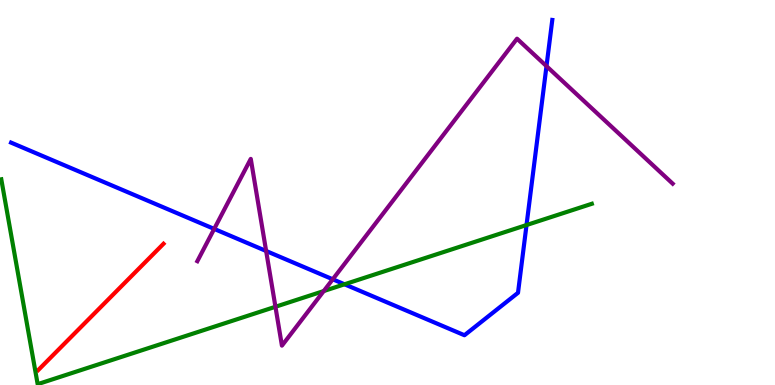[{'lines': ['blue', 'red'], 'intersections': []}, {'lines': ['green', 'red'], 'intersections': []}, {'lines': ['purple', 'red'], 'intersections': []}, {'lines': ['blue', 'green'], 'intersections': [{'x': 4.45, 'y': 2.62}, {'x': 6.79, 'y': 4.15}]}, {'lines': ['blue', 'purple'], 'intersections': [{'x': 2.76, 'y': 4.05}, {'x': 3.43, 'y': 3.48}, {'x': 4.29, 'y': 2.75}, {'x': 7.05, 'y': 8.28}]}, {'lines': ['green', 'purple'], 'intersections': [{'x': 3.55, 'y': 2.03}, {'x': 4.18, 'y': 2.44}]}]